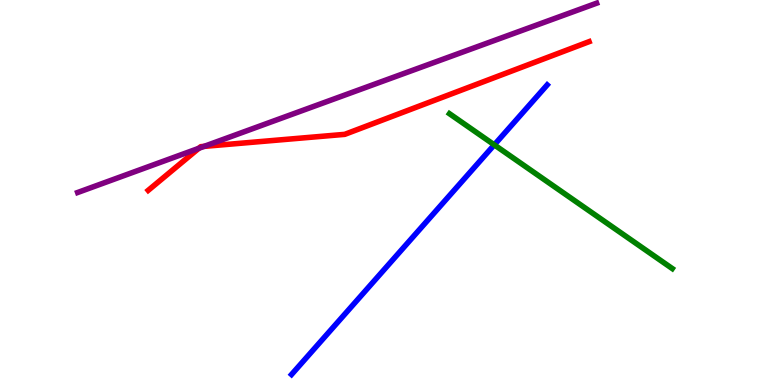[{'lines': ['blue', 'red'], 'intersections': []}, {'lines': ['green', 'red'], 'intersections': []}, {'lines': ['purple', 'red'], 'intersections': [{'x': 2.57, 'y': 6.15}, {'x': 2.63, 'y': 6.2}]}, {'lines': ['blue', 'green'], 'intersections': [{'x': 6.38, 'y': 6.24}]}, {'lines': ['blue', 'purple'], 'intersections': []}, {'lines': ['green', 'purple'], 'intersections': []}]